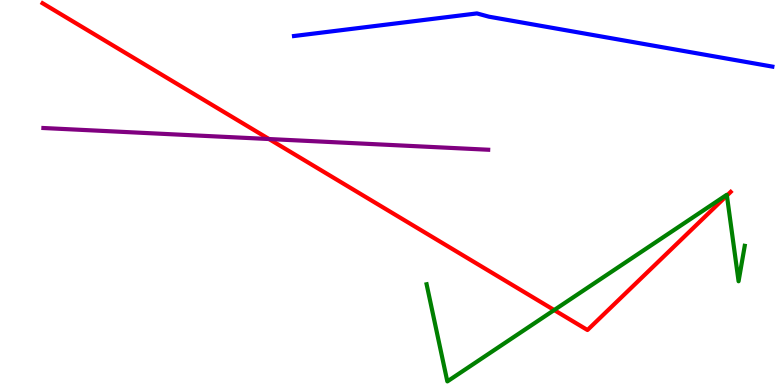[{'lines': ['blue', 'red'], 'intersections': []}, {'lines': ['green', 'red'], 'intersections': [{'x': 7.15, 'y': 1.95}, {'x': 9.38, 'y': 4.92}]}, {'lines': ['purple', 'red'], 'intersections': [{'x': 3.47, 'y': 6.39}]}, {'lines': ['blue', 'green'], 'intersections': []}, {'lines': ['blue', 'purple'], 'intersections': []}, {'lines': ['green', 'purple'], 'intersections': []}]